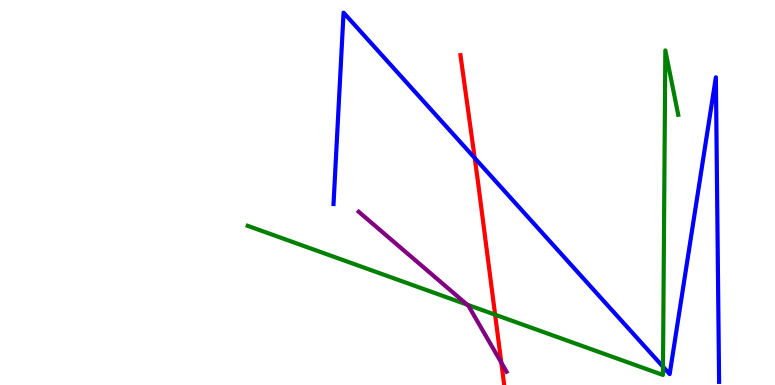[{'lines': ['blue', 'red'], 'intersections': [{'x': 6.13, 'y': 5.9}]}, {'lines': ['green', 'red'], 'intersections': [{'x': 6.39, 'y': 1.83}]}, {'lines': ['purple', 'red'], 'intersections': [{'x': 6.47, 'y': 0.581}]}, {'lines': ['blue', 'green'], 'intersections': [{'x': 8.55, 'y': 0.475}]}, {'lines': ['blue', 'purple'], 'intersections': []}, {'lines': ['green', 'purple'], 'intersections': [{'x': 6.03, 'y': 2.09}]}]